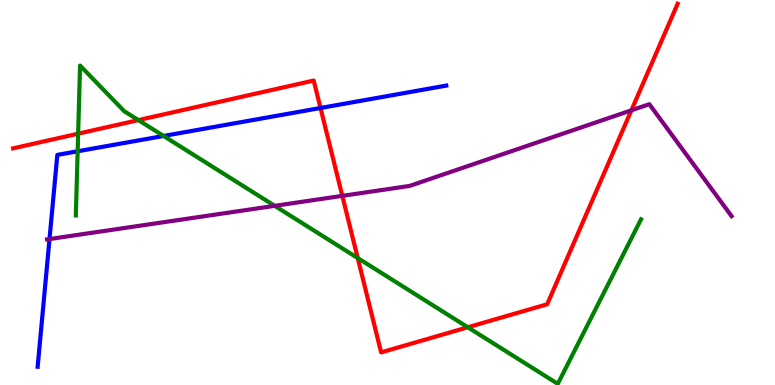[{'lines': ['blue', 'red'], 'intersections': [{'x': 4.14, 'y': 7.19}]}, {'lines': ['green', 'red'], 'intersections': [{'x': 1.01, 'y': 6.53}, {'x': 1.79, 'y': 6.88}, {'x': 4.62, 'y': 3.3}, {'x': 6.04, 'y': 1.5}]}, {'lines': ['purple', 'red'], 'intersections': [{'x': 4.42, 'y': 4.91}, {'x': 8.15, 'y': 7.13}]}, {'lines': ['blue', 'green'], 'intersections': [{'x': 1.0, 'y': 6.07}, {'x': 2.11, 'y': 6.47}]}, {'lines': ['blue', 'purple'], 'intersections': [{'x': 0.639, 'y': 3.79}]}, {'lines': ['green', 'purple'], 'intersections': [{'x': 3.54, 'y': 4.65}]}]